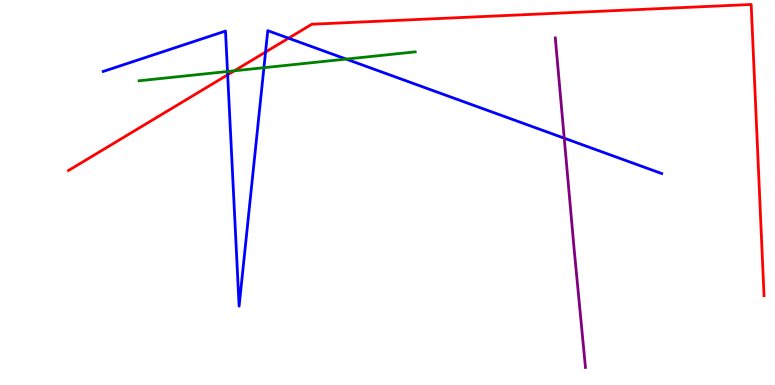[{'lines': ['blue', 'red'], 'intersections': [{'x': 2.94, 'y': 8.06}, {'x': 3.43, 'y': 8.65}, {'x': 3.72, 'y': 9.01}]}, {'lines': ['green', 'red'], 'intersections': [{'x': 3.02, 'y': 8.16}]}, {'lines': ['purple', 'red'], 'intersections': []}, {'lines': ['blue', 'green'], 'intersections': [{'x': 2.94, 'y': 8.14}, {'x': 3.41, 'y': 8.24}, {'x': 4.47, 'y': 8.47}]}, {'lines': ['blue', 'purple'], 'intersections': [{'x': 7.28, 'y': 6.41}]}, {'lines': ['green', 'purple'], 'intersections': []}]